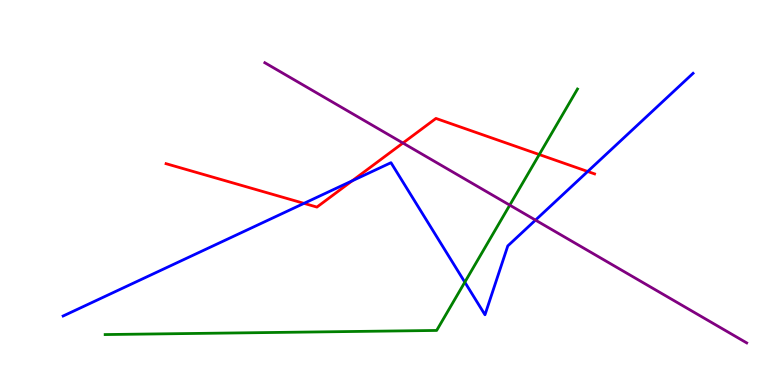[{'lines': ['blue', 'red'], 'intersections': [{'x': 3.92, 'y': 4.72}, {'x': 4.54, 'y': 5.3}, {'x': 7.58, 'y': 5.55}]}, {'lines': ['green', 'red'], 'intersections': [{'x': 6.96, 'y': 5.99}]}, {'lines': ['purple', 'red'], 'intersections': [{'x': 5.2, 'y': 6.29}]}, {'lines': ['blue', 'green'], 'intersections': [{'x': 6.0, 'y': 2.67}]}, {'lines': ['blue', 'purple'], 'intersections': [{'x': 6.91, 'y': 4.28}]}, {'lines': ['green', 'purple'], 'intersections': [{'x': 6.58, 'y': 4.67}]}]